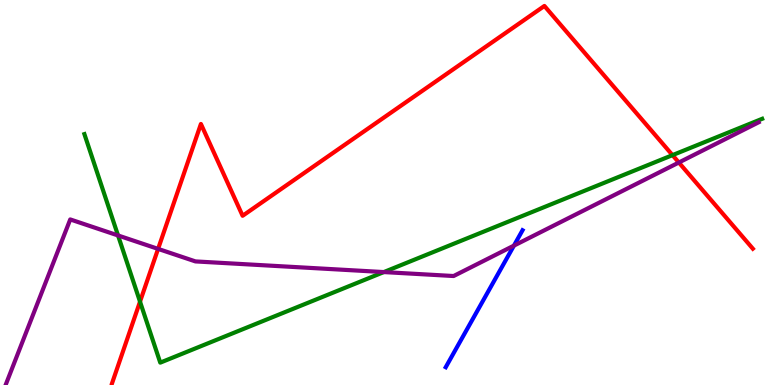[{'lines': ['blue', 'red'], 'intersections': []}, {'lines': ['green', 'red'], 'intersections': [{'x': 1.81, 'y': 2.16}, {'x': 8.68, 'y': 5.97}]}, {'lines': ['purple', 'red'], 'intersections': [{'x': 2.04, 'y': 3.54}, {'x': 8.76, 'y': 5.78}]}, {'lines': ['blue', 'green'], 'intersections': []}, {'lines': ['blue', 'purple'], 'intersections': [{'x': 6.63, 'y': 3.62}]}, {'lines': ['green', 'purple'], 'intersections': [{'x': 1.52, 'y': 3.88}, {'x': 4.95, 'y': 2.93}]}]